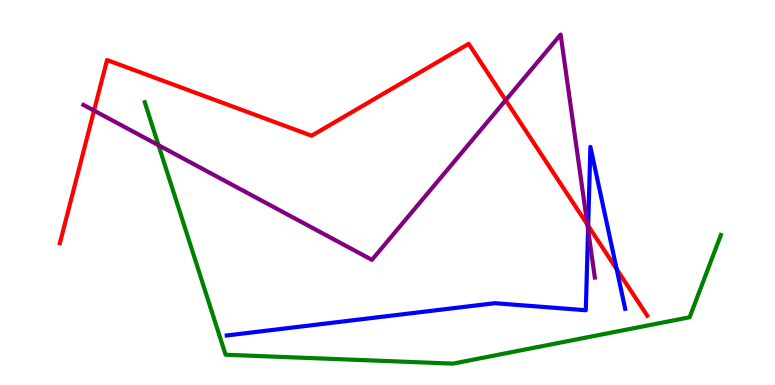[{'lines': ['blue', 'red'], 'intersections': [{'x': 7.59, 'y': 4.14}, {'x': 7.96, 'y': 3.01}]}, {'lines': ['green', 'red'], 'intersections': []}, {'lines': ['purple', 'red'], 'intersections': [{'x': 1.21, 'y': 7.13}, {'x': 6.52, 'y': 7.4}, {'x': 7.58, 'y': 4.17}]}, {'lines': ['blue', 'green'], 'intersections': []}, {'lines': ['blue', 'purple'], 'intersections': [{'x': 7.59, 'y': 4.04}]}, {'lines': ['green', 'purple'], 'intersections': [{'x': 2.05, 'y': 6.23}]}]